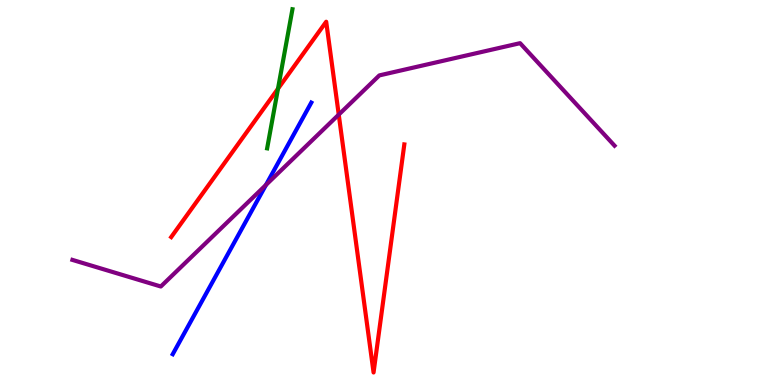[{'lines': ['blue', 'red'], 'intersections': []}, {'lines': ['green', 'red'], 'intersections': [{'x': 3.59, 'y': 7.7}]}, {'lines': ['purple', 'red'], 'intersections': [{'x': 4.37, 'y': 7.02}]}, {'lines': ['blue', 'green'], 'intersections': []}, {'lines': ['blue', 'purple'], 'intersections': [{'x': 3.43, 'y': 5.2}]}, {'lines': ['green', 'purple'], 'intersections': []}]